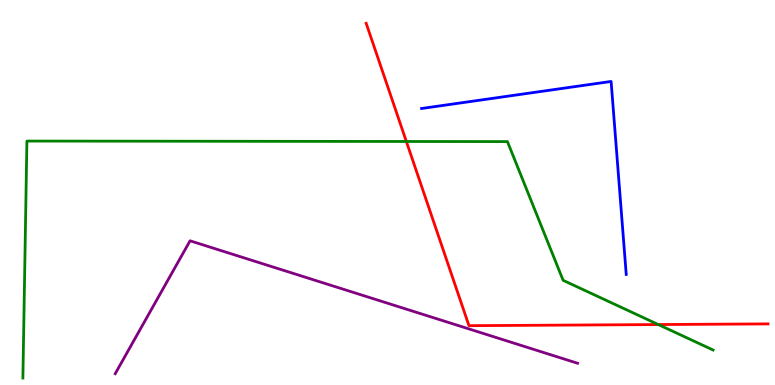[{'lines': ['blue', 'red'], 'intersections': []}, {'lines': ['green', 'red'], 'intersections': [{'x': 5.24, 'y': 6.33}, {'x': 8.49, 'y': 1.57}]}, {'lines': ['purple', 'red'], 'intersections': []}, {'lines': ['blue', 'green'], 'intersections': []}, {'lines': ['blue', 'purple'], 'intersections': []}, {'lines': ['green', 'purple'], 'intersections': []}]